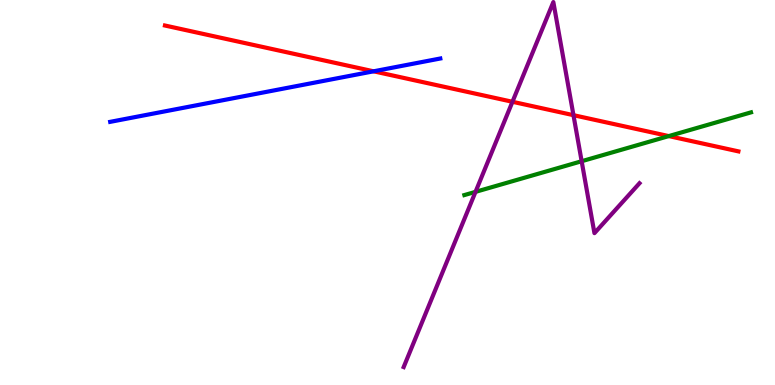[{'lines': ['blue', 'red'], 'intersections': [{'x': 4.82, 'y': 8.15}]}, {'lines': ['green', 'red'], 'intersections': [{'x': 8.63, 'y': 6.47}]}, {'lines': ['purple', 'red'], 'intersections': [{'x': 6.61, 'y': 7.36}, {'x': 7.4, 'y': 7.01}]}, {'lines': ['blue', 'green'], 'intersections': []}, {'lines': ['blue', 'purple'], 'intersections': []}, {'lines': ['green', 'purple'], 'intersections': [{'x': 6.14, 'y': 5.02}, {'x': 7.51, 'y': 5.81}]}]